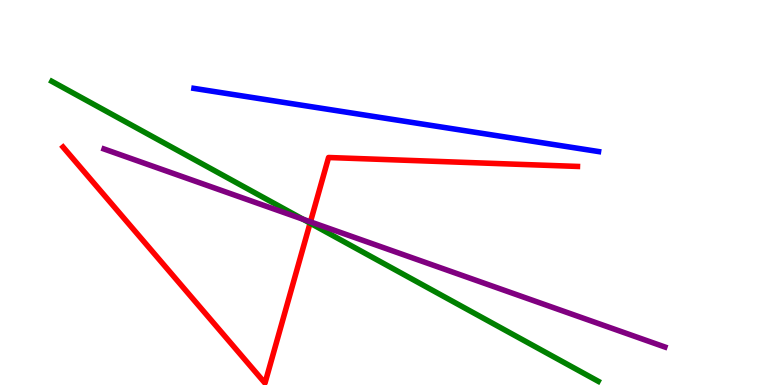[{'lines': ['blue', 'red'], 'intersections': []}, {'lines': ['green', 'red'], 'intersections': [{'x': 4.0, 'y': 4.2}]}, {'lines': ['purple', 'red'], 'intersections': [{'x': 4.01, 'y': 4.24}]}, {'lines': ['blue', 'green'], 'intersections': []}, {'lines': ['blue', 'purple'], 'intersections': []}, {'lines': ['green', 'purple'], 'intersections': [{'x': 3.91, 'y': 4.3}]}]